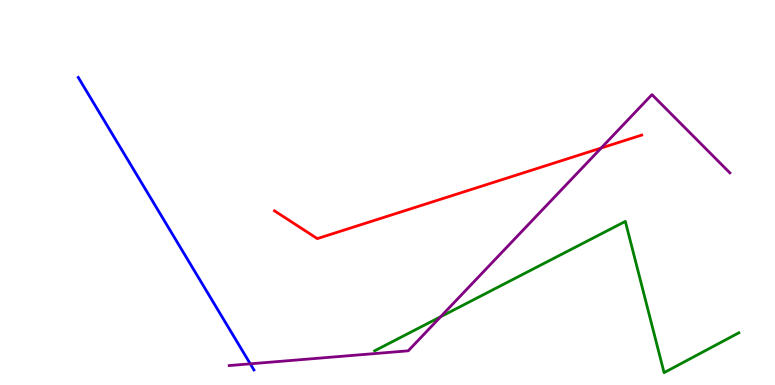[{'lines': ['blue', 'red'], 'intersections': []}, {'lines': ['green', 'red'], 'intersections': []}, {'lines': ['purple', 'red'], 'intersections': [{'x': 7.76, 'y': 6.16}]}, {'lines': ['blue', 'green'], 'intersections': []}, {'lines': ['blue', 'purple'], 'intersections': [{'x': 3.23, 'y': 0.55}]}, {'lines': ['green', 'purple'], 'intersections': [{'x': 5.69, 'y': 1.77}]}]